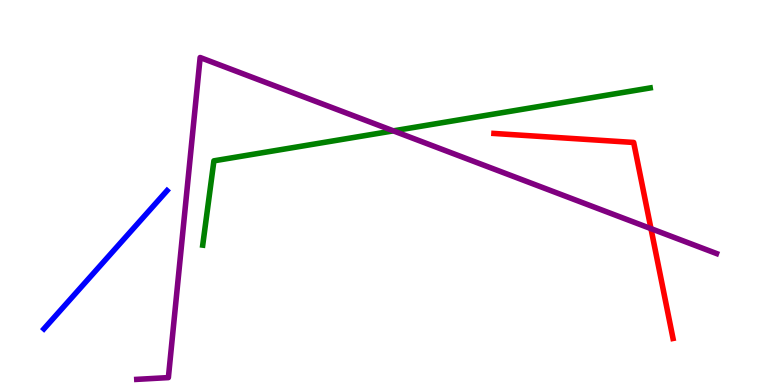[{'lines': ['blue', 'red'], 'intersections': []}, {'lines': ['green', 'red'], 'intersections': []}, {'lines': ['purple', 'red'], 'intersections': [{'x': 8.4, 'y': 4.06}]}, {'lines': ['blue', 'green'], 'intersections': []}, {'lines': ['blue', 'purple'], 'intersections': []}, {'lines': ['green', 'purple'], 'intersections': [{'x': 5.08, 'y': 6.6}]}]